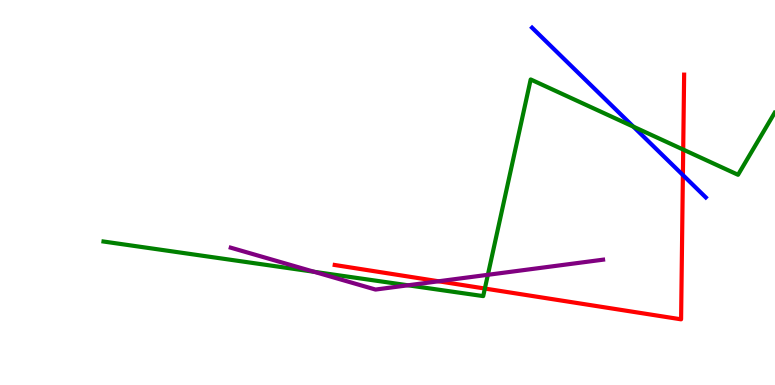[{'lines': ['blue', 'red'], 'intersections': [{'x': 8.81, 'y': 5.45}]}, {'lines': ['green', 'red'], 'intersections': [{'x': 6.26, 'y': 2.51}, {'x': 8.82, 'y': 6.11}]}, {'lines': ['purple', 'red'], 'intersections': [{'x': 5.66, 'y': 2.69}]}, {'lines': ['blue', 'green'], 'intersections': [{'x': 8.17, 'y': 6.71}]}, {'lines': ['blue', 'purple'], 'intersections': []}, {'lines': ['green', 'purple'], 'intersections': [{'x': 4.05, 'y': 2.94}, {'x': 5.26, 'y': 2.59}, {'x': 6.3, 'y': 2.86}]}]